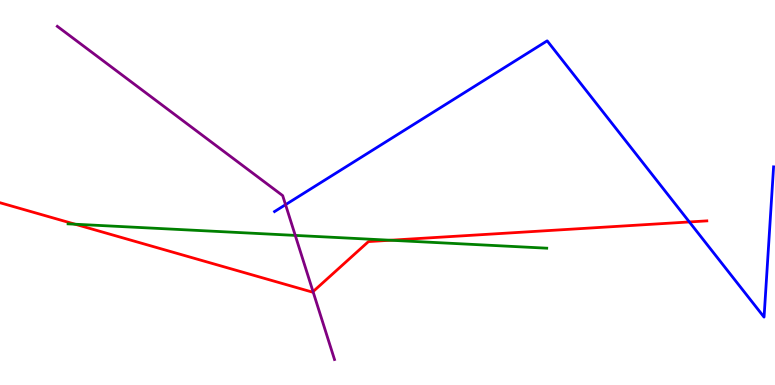[{'lines': ['blue', 'red'], 'intersections': [{'x': 8.89, 'y': 4.24}]}, {'lines': ['green', 'red'], 'intersections': [{'x': 0.969, 'y': 4.18}, {'x': 5.04, 'y': 3.76}]}, {'lines': ['purple', 'red'], 'intersections': [{'x': 4.04, 'y': 2.43}]}, {'lines': ['blue', 'green'], 'intersections': []}, {'lines': ['blue', 'purple'], 'intersections': [{'x': 3.68, 'y': 4.68}]}, {'lines': ['green', 'purple'], 'intersections': [{'x': 3.81, 'y': 3.89}]}]